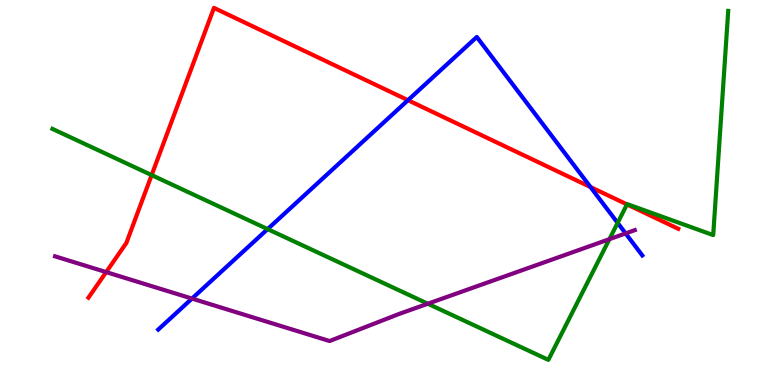[{'lines': ['blue', 'red'], 'intersections': [{'x': 5.26, 'y': 7.4}, {'x': 7.62, 'y': 5.14}]}, {'lines': ['green', 'red'], 'intersections': [{'x': 1.96, 'y': 5.45}, {'x': 8.09, 'y': 4.69}]}, {'lines': ['purple', 'red'], 'intersections': [{'x': 1.37, 'y': 2.93}]}, {'lines': ['blue', 'green'], 'intersections': [{'x': 3.45, 'y': 4.05}, {'x': 7.97, 'y': 4.21}]}, {'lines': ['blue', 'purple'], 'intersections': [{'x': 2.48, 'y': 2.24}, {'x': 8.07, 'y': 3.94}]}, {'lines': ['green', 'purple'], 'intersections': [{'x': 5.52, 'y': 2.11}, {'x': 7.86, 'y': 3.79}]}]